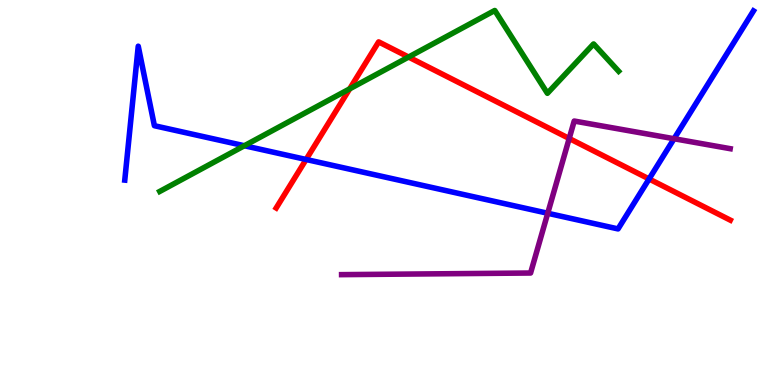[{'lines': ['blue', 'red'], 'intersections': [{'x': 3.95, 'y': 5.86}, {'x': 8.38, 'y': 5.35}]}, {'lines': ['green', 'red'], 'intersections': [{'x': 4.51, 'y': 7.69}, {'x': 5.27, 'y': 8.52}]}, {'lines': ['purple', 'red'], 'intersections': [{'x': 7.34, 'y': 6.4}]}, {'lines': ['blue', 'green'], 'intersections': [{'x': 3.15, 'y': 6.21}]}, {'lines': ['blue', 'purple'], 'intersections': [{'x': 7.07, 'y': 4.46}, {'x': 8.7, 'y': 6.4}]}, {'lines': ['green', 'purple'], 'intersections': []}]